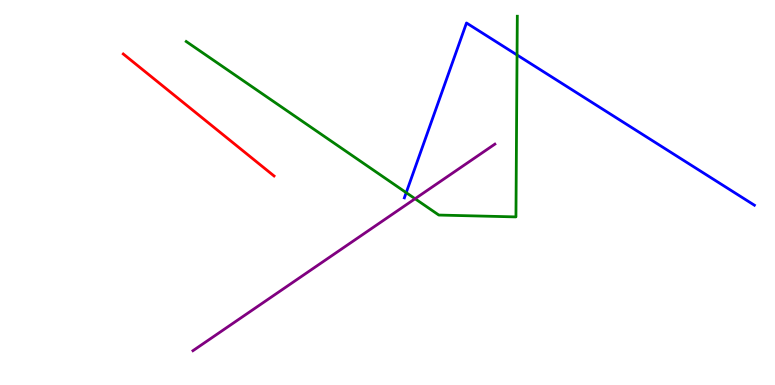[{'lines': ['blue', 'red'], 'intersections': []}, {'lines': ['green', 'red'], 'intersections': []}, {'lines': ['purple', 'red'], 'intersections': []}, {'lines': ['blue', 'green'], 'intersections': [{'x': 5.24, 'y': 5.0}, {'x': 6.67, 'y': 8.57}]}, {'lines': ['blue', 'purple'], 'intersections': []}, {'lines': ['green', 'purple'], 'intersections': [{'x': 5.36, 'y': 4.84}]}]